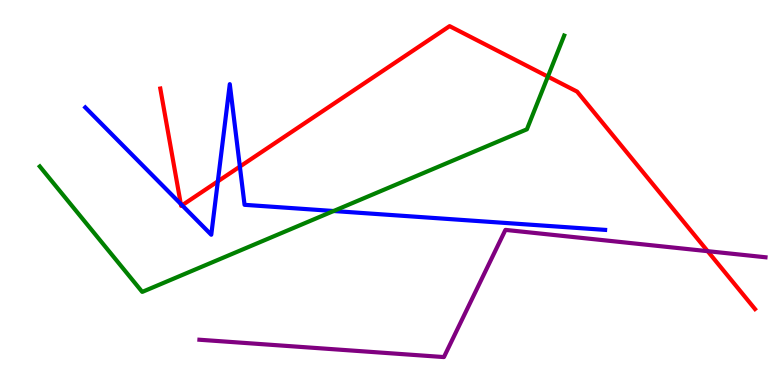[{'lines': ['blue', 'red'], 'intersections': [{'x': 2.33, 'y': 4.7}, {'x': 2.35, 'y': 4.67}, {'x': 2.81, 'y': 5.29}, {'x': 3.1, 'y': 5.67}]}, {'lines': ['green', 'red'], 'intersections': [{'x': 7.07, 'y': 8.01}]}, {'lines': ['purple', 'red'], 'intersections': [{'x': 9.13, 'y': 3.48}]}, {'lines': ['blue', 'green'], 'intersections': [{'x': 4.3, 'y': 4.52}]}, {'lines': ['blue', 'purple'], 'intersections': []}, {'lines': ['green', 'purple'], 'intersections': []}]